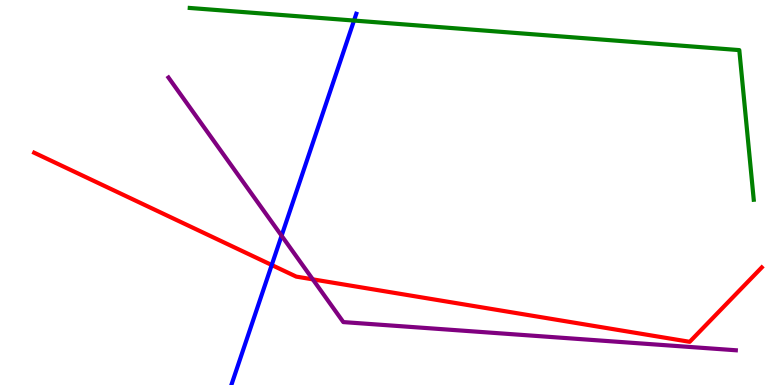[{'lines': ['blue', 'red'], 'intersections': [{'x': 3.51, 'y': 3.12}]}, {'lines': ['green', 'red'], 'intersections': []}, {'lines': ['purple', 'red'], 'intersections': [{'x': 4.04, 'y': 2.74}]}, {'lines': ['blue', 'green'], 'intersections': [{'x': 4.57, 'y': 9.47}]}, {'lines': ['blue', 'purple'], 'intersections': [{'x': 3.63, 'y': 3.88}]}, {'lines': ['green', 'purple'], 'intersections': []}]